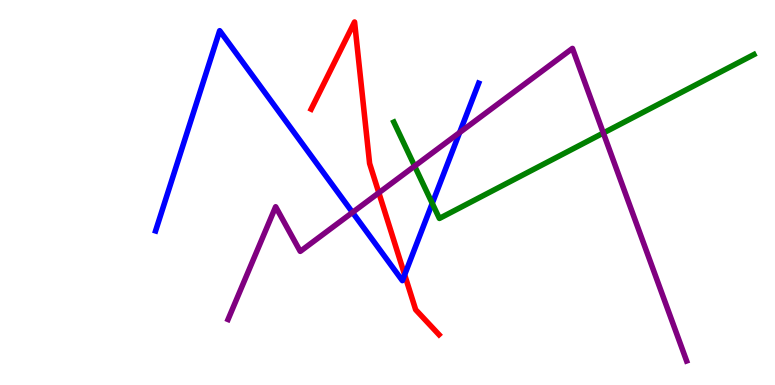[{'lines': ['blue', 'red'], 'intersections': [{'x': 5.22, 'y': 2.86}]}, {'lines': ['green', 'red'], 'intersections': []}, {'lines': ['purple', 'red'], 'intersections': [{'x': 4.89, 'y': 4.99}]}, {'lines': ['blue', 'green'], 'intersections': [{'x': 5.58, 'y': 4.72}]}, {'lines': ['blue', 'purple'], 'intersections': [{'x': 4.55, 'y': 4.48}, {'x': 5.93, 'y': 6.56}]}, {'lines': ['green', 'purple'], 'intersections': [{'x': 5.35, 'y': 5.69}, {'x': 7.79, 'y': 6.55}]}]